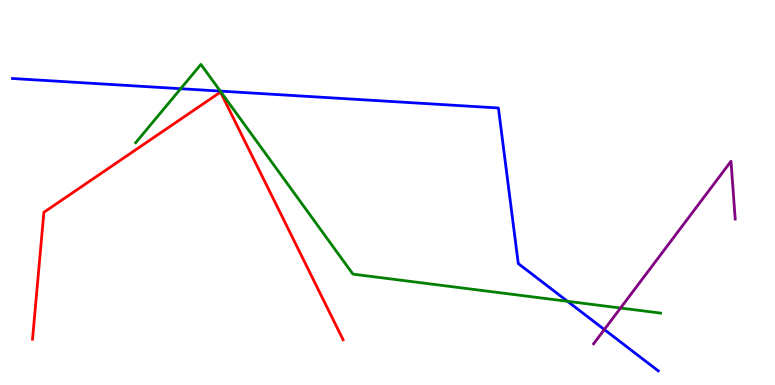[{'lines': ['blue', 'red'], 'intersections': []}, {'lines': ['green', 'red'], 'intersections': []}, {'lines': ['purple', 'red'], 'intersections': []}, {'lines': ['blue', 'green'], 'intersections': [{'x': 2.33, 'y': 7.7}, {'x': 2.84, 'y': 7.63}, {'x': 7.32, 'y': 2.17}]}, {'lines': ['blue', 'purple'], 'intersections': [{'x': 7.8, 'y': 1.44}]}, {'lines': ['green', 'purple'], 'intersections': [{'x': 8.01, 'y': 2.0}]}]